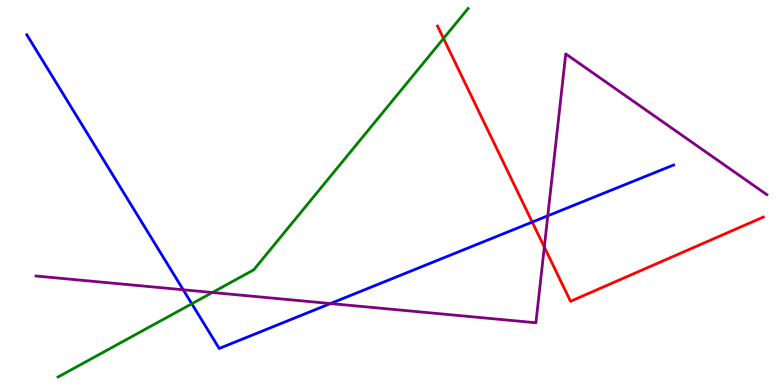[{'lines': ['blue', 'red'], 'intersections': [{'x': 6.87, 'y': 4.23}]}, {'lines': ['green', 'red'], 'intersections': [{'x': 5.72, 'y': 9.0}]}, {'lines': ['purple', 'red'], 'intersections': [{'x': 7.02, 'y': 3.58}]}, {'lines': ['blue', 'green'], 'intersections': [{'x': 2.47, 'y': 2.11}]}, {'lines': ['blue', 'purple'], 'intersections': [{'x': 2.36, 'y': 2.47}, {'x': 4.26, 'y': 2.12}, {'x': 7.07, 'y': 4.39}]}, {'lines': ['green', 'purple'], 'intersections': [{'x': 2.74, 'y': 2.4}]}]